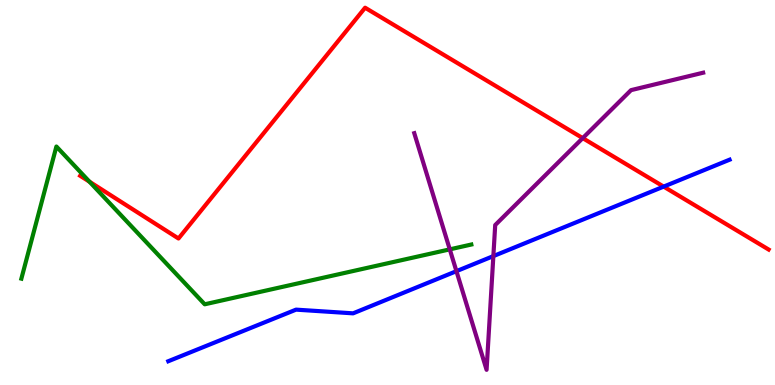[{'lines': ['blue', 'red'], 'intersections': [{'x': 8.56, 'y': 5.15}]}, {'lines': ['green', 'red'], 'intersections': [{'x': 1.15, 'y': 5.28}]}, {'lines': ['purple', 'red'], 'intersections': [{'x': 7.52, 'y': 6.41}]}, {'lines': ['blue', 'green'], 'intersections': []}, {'lines': ['blue', 'purple'], 'intersections': [{'x': 5.89, 'y': 2.96}, {'x': 6.37, 'y': 3.35}]}, {'lines': ['green', 'purple'], 'intersections': [{'x': 5.8, 'y': 3.52}]}]